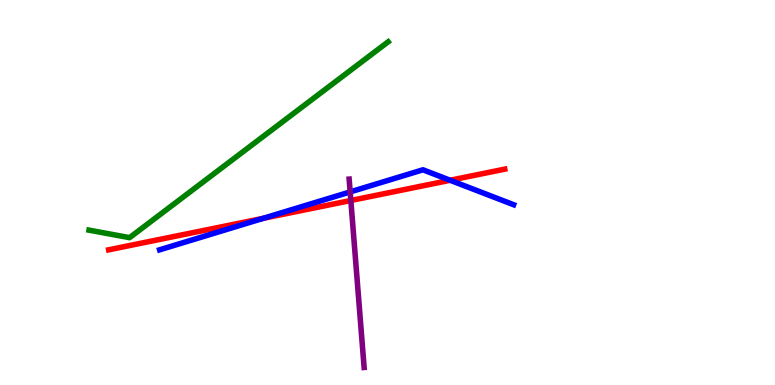[{'lines': ['blue', 'red'], 'intersections': [{'x': 3.4, 'y': 4.33}, {'x': 5.81, 'y': 5.32}]}, {'lines': ['green', 'red'], 'intersections': []}, {'lines': ['purple', 'red'], 'intersections': [{'x': 4.53, 'y': 4.79}]}, {'lines': ['blue', 'green'], 'intersections': []}, {'lines': ['blue', 'purple'], 'intersections': [{'x': 4.52, 'y': 5.02}]}, {'lines': ['green', 'purple'], 'intersections': []}]